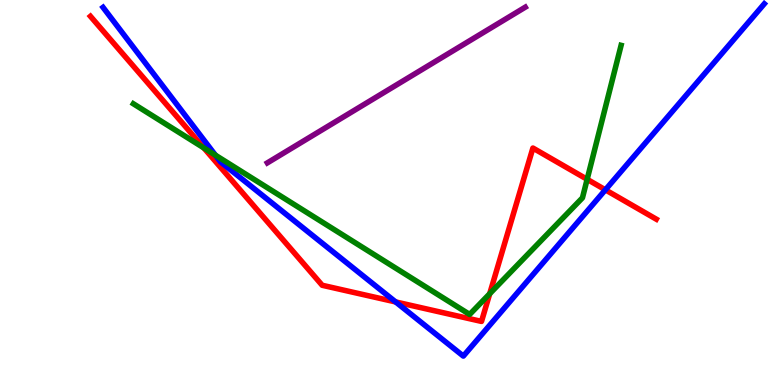[{'lines': ['blue', 'red'], 'intersections': [{'x': 5.11, 'y': 2.16}, {'x': 7.81, 'y': 5.07}]}, {'lines': ['green', 'red'], 'intersections': [{'x': 2.63, 'y': 6.16}, {'x': 6.32, 'y': 2.37}, {'x': 7.58, 'y': 5.34}]}, {'lines': ['purple', 'red'], 'intersections': []}, {'lines': ['blue', 'green'], 'intersections': [{'x': 2.78, 'y': 5.97}]}, {'lines': ['blue', 'purple'], 'intersections': []}, {'lines': ['green', 'purple'], 'intersections': []}]